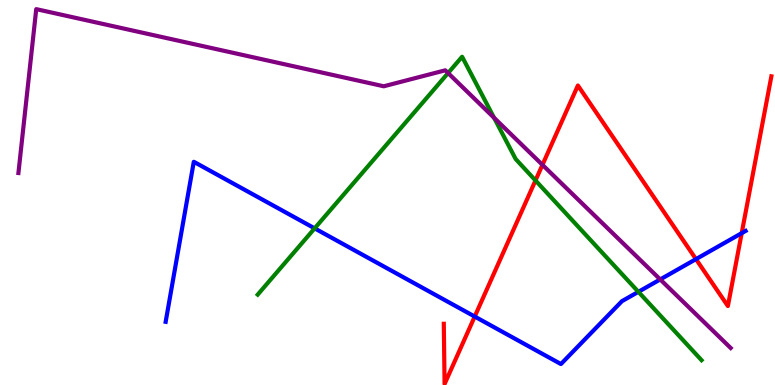[{'lines': ['blue', 'red'], 'intersections': [{'x': 6.13, 'y': 1.78}, {'x': 8.98, 'y': 3.27}, {'x': 9.57, 'y': 3.94}]}, {'lines': ['green', 'red'], 'intersections': [{'x': 6.91, 'y': 5.31}]}, {'lines': ['purple', 'red'], 'intersections': [{'x': 7.0, 'y': 5.72}]}, {'lines': ['blue', 'green'], 'intersections': [{'x': 4.06, 'y': 4.07}, {'x': 8.24, 'y': 2.42}]}, {'lines': ['blue', 'purple'], 'intersections': [{'x': 8.52, 'y': 2.74}]}, {'lines': ['green', 'purple'], 'intersections': [{'x': 5.78, 'y': 8.1}, {'x': 6.38, 'y': 6.94}]}]